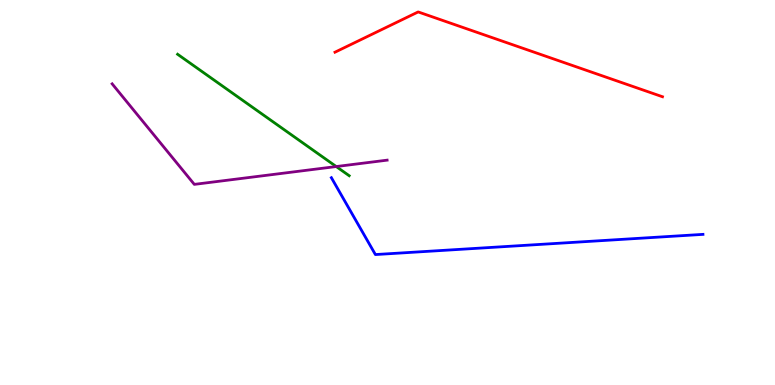[{'lines': ['blue', 'red'], 'intersections': []}, {'lines': ['green', 'red'], 'intersections': []}, {'lines': ['purple', 'red'], 'intersections': []}, {'lines': ['blue', 'green'], 'intersections': []}, {'lines': ['blue', 'purple'], 'intersections': []}, {'lines': ['green', 'purple'], 'intersections': [{'x': 4.34, 'y': 5.67}]}]